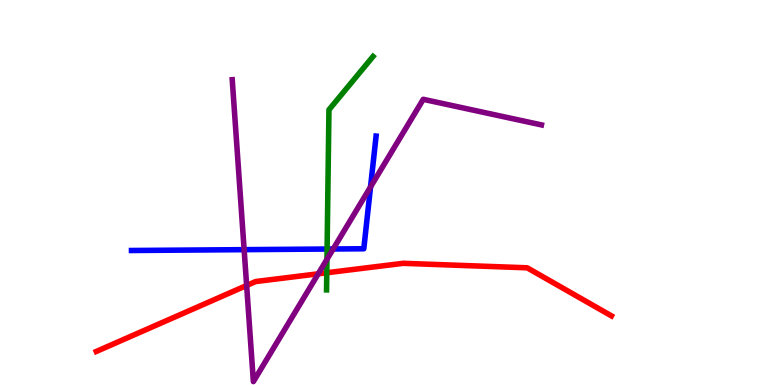[{'lines': ['blue', 'red'], 'intersections': []}, {'lines': ['green', 'red'], 'intersections': [{'x': 4.22, 'y': 2.92}]}, {'lines': ['purple', 'red'], 'intersections': [{'x': 3.18, 'y': 2.58}, {'x': 4.11, 'y': 2.89}]}, {'lines': ['blue', 'green'], 'intersections': [{'x': 4.22, 'y': 3.53}]}, {'lines': ['blue', 'purple'], 'intersections': [{'x': 3.15, 'y': 3.52}, {'x': 4.3, 'y': 3.53}, {'x': 4.78, 'y': 5.15}]}, {'lines': ['green', 'purple'], 'intersections': [{'x': 4.22, 'y': 3.26}]}]